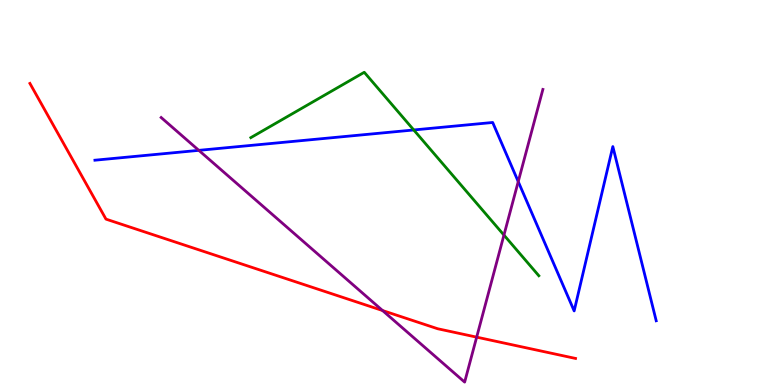[{'lines': ['blue', 'red'], 'intersections': []}, {'lines': ['green', 'red'], 'intersections': []}, {'lines': ['purple', 'red'], 'intersections': [{'x': 4.94, 'y': 1.93}, {'x': 6.15, 'y': 1.24}]}, {'lines': ['blue', 'green'], 'intersections': [{'x': 5.34, 'y': 6.62}]}, {'lines': ['blue', 'purple'], 'intersections': [{'x': 2.57, 'y': 6.09}, {'x': 6.69, 'y': 5.28}]}, {'lines': ['green', 'purple'], 'intersections': [{'x': 6.5, 'y': 3.89}]}]